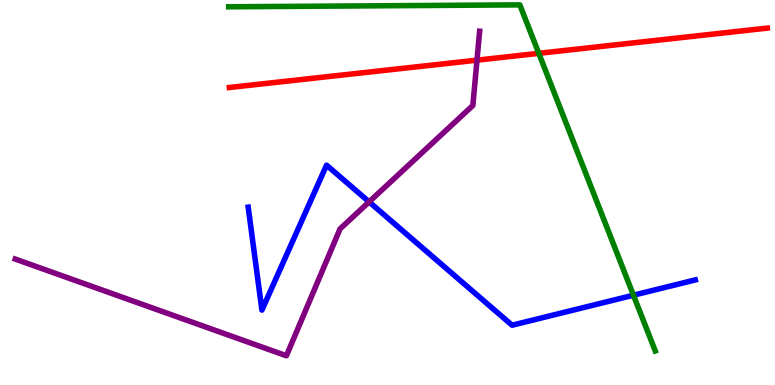[{'lines': ['blue', 'red'], 'intersections': []}, {'lines': ['green', 'red'], 'intersections': [{'x': 6.95, 'y': 8.61}]}, {'lines': ['purple', 'red'], 'intersections': [{'x': 6.15, 'y': 8.44}]}, {'lines': ['blue', 'green'], 'intersections': [{'x': 8.17, 'y': 2.33}]}, {'lines': ['blue', 'purple'], 'intersections': [{'x': 4.76, 'y': 4.76}]}, {'lines': ['green', 'purple'], 'intersections': []}]